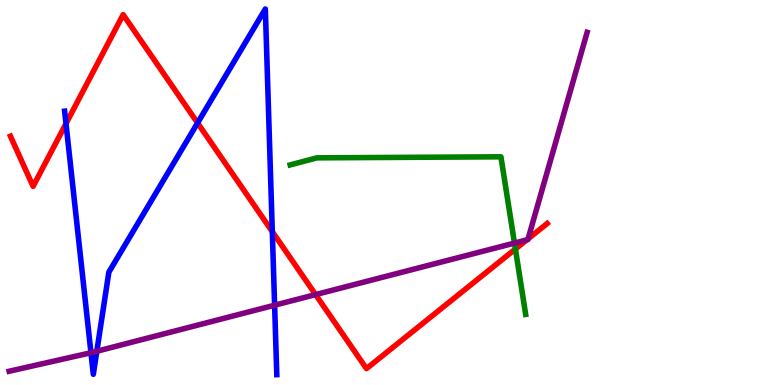[{'lines': ['blue', 'red'], 'intersections': [{'x': 0.851, 'y': 6.79}, {'x': 2.55, 'y': 6.81}, {'x': 3.51, 'y': 3.98}]}, {'lines': ['green', 'red'], 'intersections': [{'x': 6.65, 'y': 3.53}]}, {'lines': ['purple', 'red'], 'intersections': [{'x': 4.07, 'y': 2.35}, {'x': 6.8, 'y': 3.77}, {'x': 6.81, 'y': 3.8}]}, {'lines': ['blue', 'green'], 'intersections': []}, {'lines': ['blue', 'purple'], 'intersections': [{'x': 1.17, 'y': 0.838}, {'x': 1.25, 'y': 0.877}, {'x': 3.54, 'y': 2.07}]}, {'lines': ['green', 'purple'], 'intersections': [{'x': 6.64, 'y': 3.69}]}]